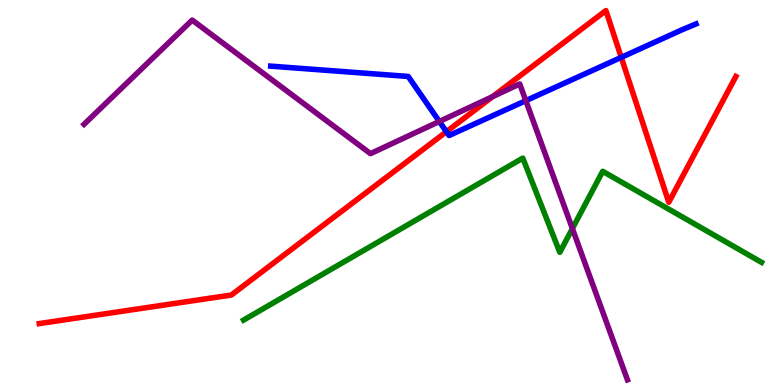[{'lines': ['blue', 'red'], 'intersections': [{'x': 5.76, 'y': 6.58}, {'x': 8.02, 'y': 8.51}]}, {'lines': ['green', 'red'], 'intersections': []}, {'lines': ['purple', 'red'], 'intersections': [{'x': 6.36, 'y': 7.49}]}, {'lines': ['blue', 'green'], 'intersections': []}, {'lines': ['blue', 'purple'], 'intersections': [{'x': 5.67, 'y': 6.84}, {'x': 6.78, 'y': 7.38}]}, {'lines': ['green', 'purple'], 'intersections': [{'x': 7.39, 'y': 4.06}]}]